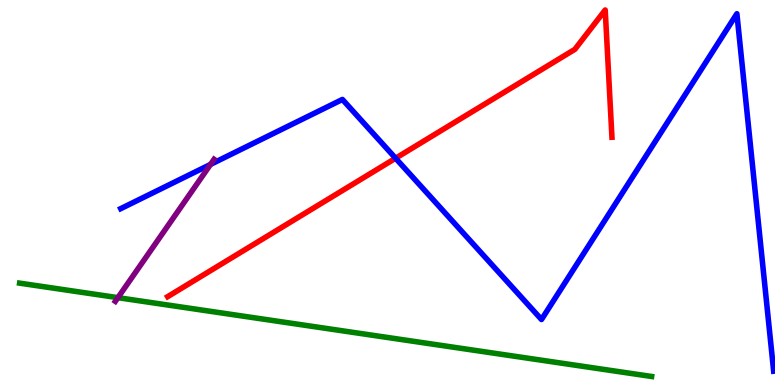[{'lines': ['blue', 'red'], 'intersections': [{'x': 5.1, 'y': 5.89}]}, {'lines': ['green', 'red'], 'intersections': []}, {'lines': ['purple', 'red'], 'intersections': []}, {'lines': ['blue', 'green'], 'intersections': []}, {'lines': ['blue', 'purple'], 'intersections': [{'x': 2.72, 'y': 5.73}]}, {'lines': ['green', 'purple'], 'intersections': [{'x': 1.52, 'y': 2.27}]}]